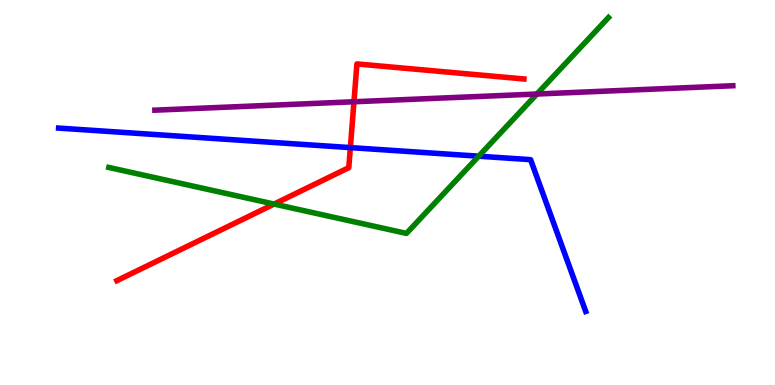[{'lines': ['blue', 'red'], 'intersections': [{'x': 4.52, 'y': 6.17}]}, {'lines': ['green', 'red'], 'intersections': [{'x': 3.54, 'y': 4.7}]}, {'lines': ['purple', 'red'], 'intersections': [{'x': 4.57, 'y': 7.36}]}, {'lines': ['blue', 'green'], 'intersections': [{'x': 6.18, 'y': 5.94}]}, {'lines': ['blue', 'purple'], 'intersections': []}, {'lines': ['green', 'purple'], 'intersections': [{'x': 6.93, 'y': 7.56}]}]